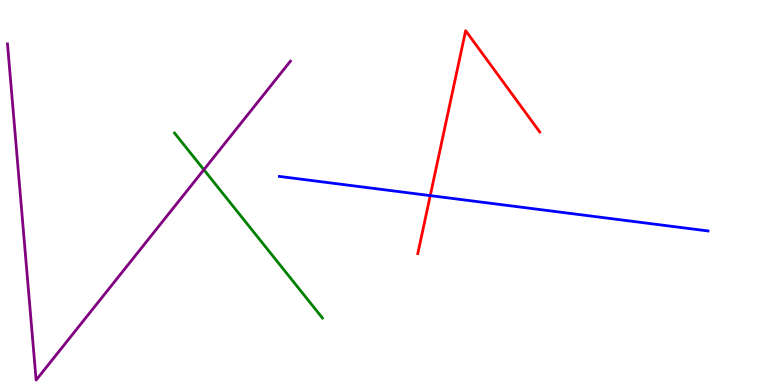[{'lines': ['blue', 'red'], 'intersections': [{'x': 5.55, 'y': 4.92}]}, {'lines': ['green', 'red'], 'intersections': []}, {'lines': ['purple', 'red'], 'intersections': []}, {'lines': ['blue', 'green'], 'intersections': []}, {'lines': ['blue', 'purple'], 'intersections': []}, {'lines': ['green', 'purple'], 'intersections': [{'x': 2.63, 'y': 5.59}]}]